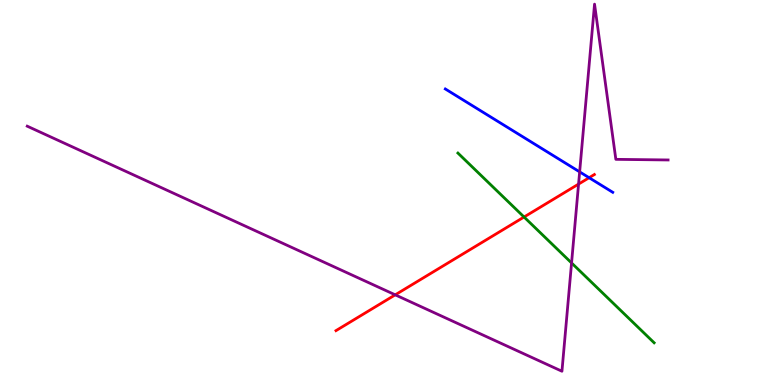[{'lines': ['blue', 'red'], 'intersections': [{'x': 7.6, 'y': 5.38}]}, {'lines': ['green', 'red'], 'intersections': [{'x': 6.76, 'y': 4.36}]}, {'lines': ['purple', 'red'], 'intersections': [{'x': 5.1, 'y': 2.34}, {'x': 7.47, 'y': 5.22}]}, {'lines': ['blue', 'green'], 'intersections': []}, {'lines': ['blue', 'purple'], 'intersections': [{'x': 7.48, 'y': 5.54}]}, {'lines': ['green', 'purple'], 'intersections': [{'x': 7.38, 'y': 3.17}]}]